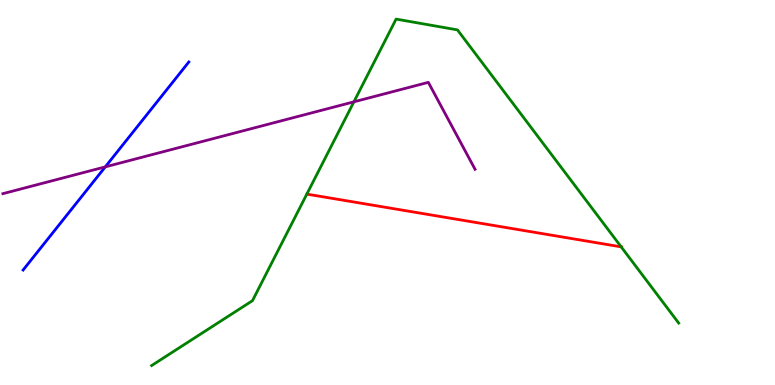[{'lines': ['blue', 'red'], 'intersections': []}, {'lines': ['green', 'red'], 'intersections': [{'x': 8.02, 'y': 3.59}]}, {'lines': ['purple', 'red'], 'intersections': []}, {'lines': ['blue', 'green'], 'intersections': []}, {'lines': ['blue', 'purple'], 'intersections': [{'x': 1.36, 'y': 5.67}]}, {'lines': ['green', 'purple'], 'intersections': [{'x': 4.57, 'y': 7.36}]}]